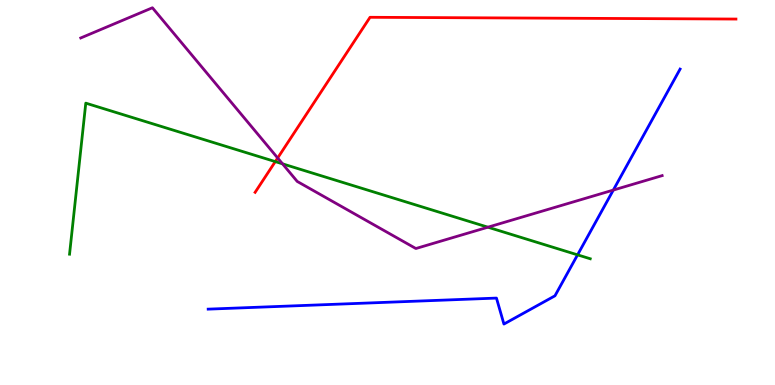[{'lines': ['blue', 'red'], 'intersections': []}, {'lines': ['green', 'red'], 'intersections': [{'x': 3.55, 'y': 5.8}]}, {'lines': ['purple', 'red'], 'intersections': [{'x': 3.58, 'y': 5.9}]}, {'lines': ['blue', 'green'], 'intersections': [{'x': 7.45, 'y': 3.38}]}, {'lines': ['blue', 'purple'], 'intersections': [{'x': 7.91, 'y': 5.06}]}, {'lines': ['green', 'purple'], 'intersections': [{'x': 3.65, 'y': 5.74}, {'x': 6.3, 'y': 4.1}]}]